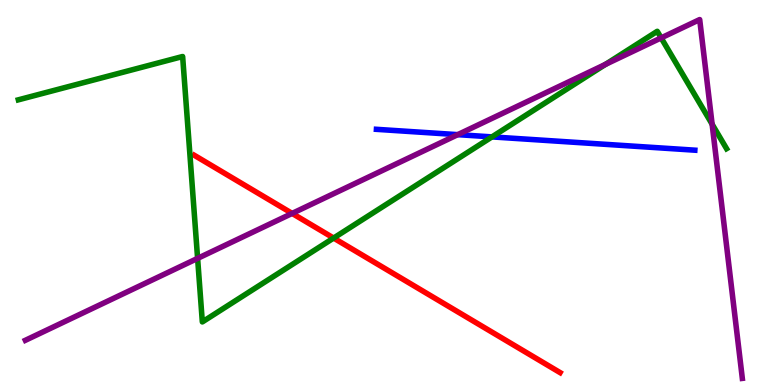[{'lines': ['blue', 'red'], 'intersections': []}, {'lines': ['green', 'red'], 'intersections': [{'x': 4.3, 'y': 3.82}]}, {'lines': ['purple', 'red'], 'intersections': [{'x': 3.77, 'y': 4.46}]}, {'lines': ['blue', 'green'], 'intersections': [{'x': 6.35, 'y': 6.44}]}, {'lines': ['blue', 'purple'], 'intersections': [{'x': 5.91, 'y': 6.5}]}, {'lines': ['green', 'purple'], 'intersections': [{'x': 2.55, 'y': 3.29}, {'x': 7.81, 'y': 8.33}, {'x': 8.53, 'y': 9.02}, {'x': 9.19, 'y': 6.77}]}]